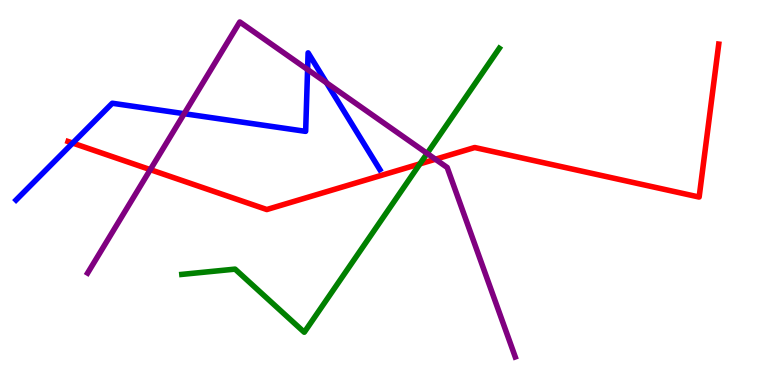[{'lines': ['blue', 'red'], 'intersections': [{'x': 0.938, 'y': 6.28}]}, {'lines': ['green', 'red'], 'intersections': [{'x': 5.42, 'y': 5.74}]}, {'lines': ['purple', 'red'], 'intersections': [{'x': 1.94, 'y': 5.59}, {'x': 5.62, 'y': 5.86}]}, {'lines': ['blue', 'green'], 'intersections': []}, {'lines': ['blue', 'purple'], 'intersections': [{'x': 2.38, 'y': 7.05}, {'x': 3.97, 'y': 8.19}, {'x': 4.21, 'y': 7.85}]}, {'lines': ['green', 'purple'], 'intersections': [{'x': 5.51, 'y': 6.02}]}]